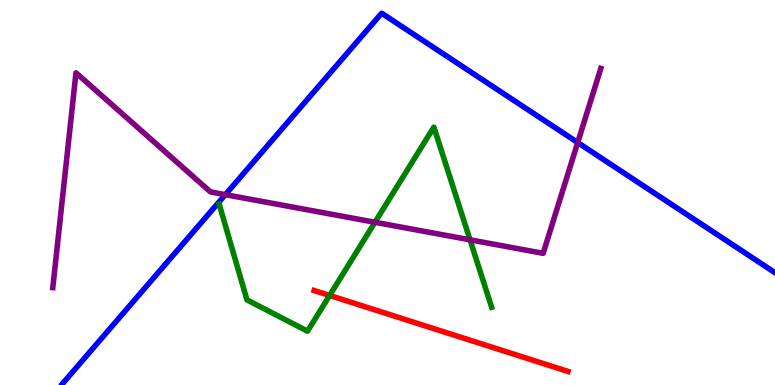[{'lines': ['blue', 'red'], 'intersections': []}, {'lines': ['green', 'red'], 'intersections': [{'x': 4.25, 'y': 2.33}]}, {'lines': ['purple', 'red'], 'intersections': []}, {'lines': ['blue', 'green'], 'intersections': []}, {'lines': ['blue', 'purple'], 'intersections': [{'x': 2.91, 'y': 4.94}, {'x': 7.45, 'y': 6.3}]}, {'lines': ['green', 'purple'], 'intersections': [{'x': 4.84, 'y': 4.23}, {'x': 6.06, 'y': 3.77}]}]